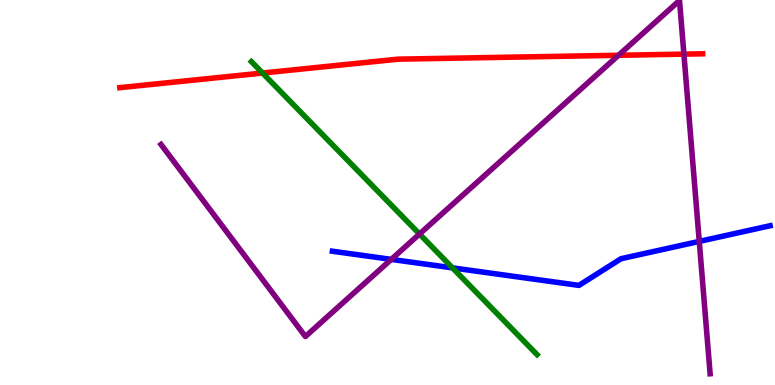[{'lines': ['blue', 'red'], 'intersections': []}, {'lines': ['green', 'red'], 'intersections': [{'x': 3.39, 'y': 8.1}]}, {'lines': ['purple', 'red'], 'intersections': [{'x': 7.98, 'y': 8.56}, {'x': 8.82, 'y': 8.59}]}, {'lines': ['blue', 'green'], 'intersections': [{'x': 5.84, 'y': 3.04}]}, {'lines': ['blue', 'purple'], 'intersections': [{'x': 5.05, 'y': 3.26}, {'x': 9.02, 'y': 3.73}]}, {'lines': ['green', 'purple'], 'intersections': [{'x': 5.41, 'y': 3.92}]}]